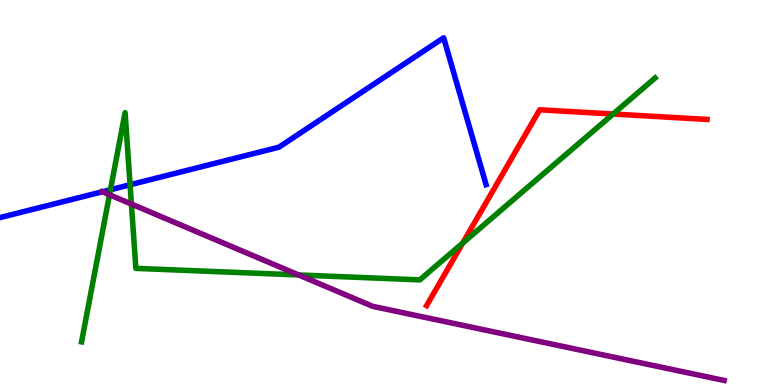[{'lines': ['blue', 'red'], 'intersections': []}, {'lines': ['green', 'red'], 'intersections': [{'x': 5.97, 'y': 3.69}, {'x': 7.91, 'y': 7.04}]}, {'lines': ['purple', 'red'], 'intersections': []}, {'lines': ['blue', 'green'], 'intersections': [{'x': 1.43, 'y': 5.07}, {'x': 1.68, 'y': 5.2}]}, {'lines': ['blue', 'purple'], 'intersections': [{'x': 1.32, 'y': 5.02}]}, {'lines': ['green', 'purple'], 'intersections': [{'x': 1.41, 'y': 4.94}, {'x': 1.7, 'y': 4.7}, {'x': 3.85, 'y': 2.86}]}]